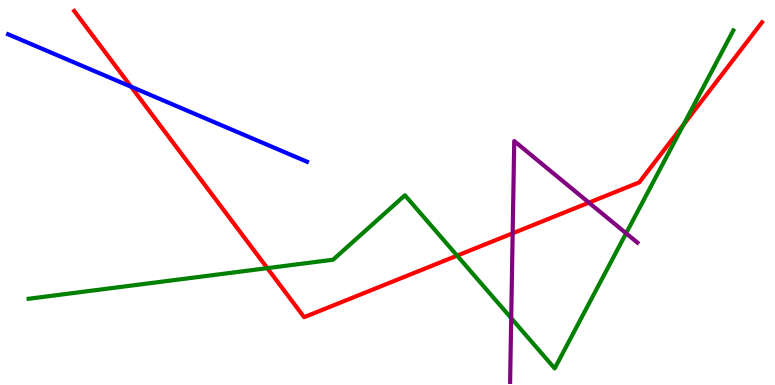[{'lines': ['blue', 'red'], 'intersections': [{'x': 1.69, 'y': 7.75}]}, {'lines': ['green', 'red'], 'intersections': [{'x': 3.45, 'y': 3.04}, {'x': 5.9, 'y': 3.36}, {'x': 8.82, 'y': 6.76}]}, {'lines': ['purple', 'red'], 'intersections': [{'x': 6.61, 'y': 3.94}, {'x': 7.6, 'y': 4.74}]}, {'lines': ['blue', 'green'], 'intersections': []}, {'lines': ['blue', 'purple'], 'intersections': []}, {'lines': ['green', 'purple'], 'intersections': [{'x': 6.6, 'y': 1.74}, {'x': 8.08, 'y': 3.94}]}]